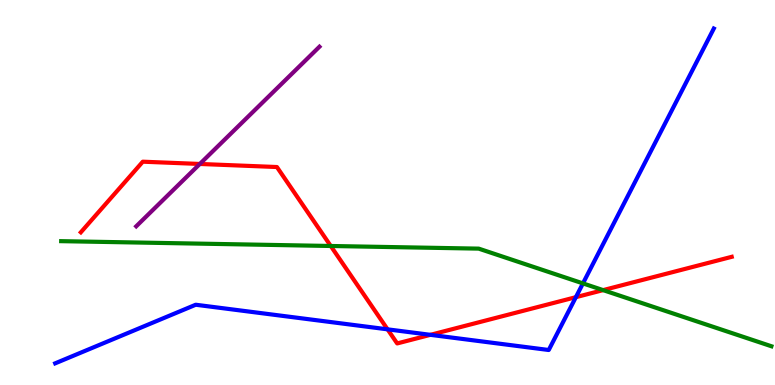[{'lines': ['blue', 'red'], 'intersections': [{'x': 5.0, 'y': 1.45}, {'x': 5.55, 'y': 1.3}, {'x': 7.43, 'y': 2.28}]}, {'lines': ['green', 'red'], 'intersections': [{'x': 4.27, 'y': 3.61}, {'x': 7.78, 'y': 2.46}]}, {'lines': ['purple', 'red'], 'intersections': [{'x': 2.58, 'y': 5.74}]}, {'lines': ['blue', 'green'], 'intersections': [{'x': 7.52, 'y': 2.64}]}, {'lines': ['blue', 'purple'], 'intersections': []}, {'lines': ['green', 'purple'], 'intersections': []}]